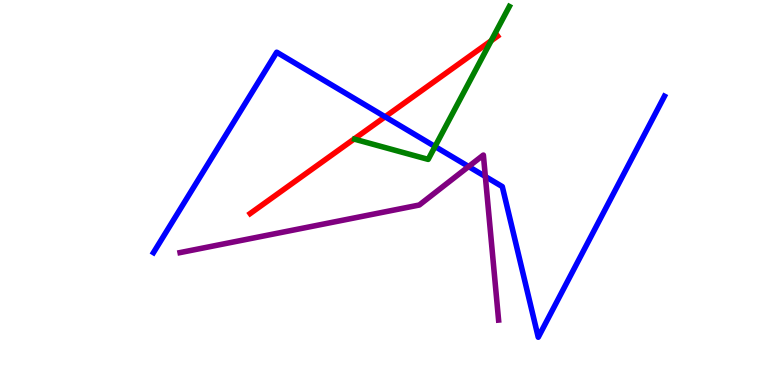[{'lines': ['blue', 'red'], 'intersections': [{'x': 4.97, 'y': 6.97}]}, {'lines': ['green', 'red'], 'intersections': [{'x': 6.34, 'y': 8.94}]}, {'lines': ['purple', 'red'], 'intersections': []}, {'lines': ['blue', 'green'], 'intersections': [{'x': 5.61, 'y': 6.19}]}, {'lines': ['blue', 'purple'], 'intersections': [{'x': 6.05, 'y': 5.67}, {'x': 6.26, 'y': 5.42}]}, {'lines': ['green', 'purple'], 'intersections': []}]